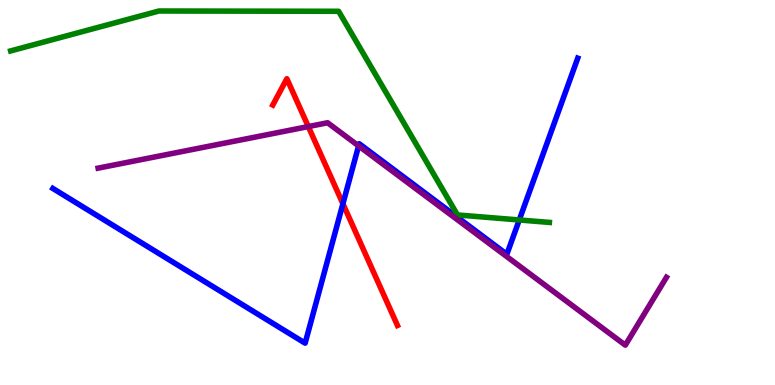[{'lines': ['blue', 'red'], 'intersections': [{'x': 4.42, 'y': 4.71}]}, {'lines': ['green', 'red'], 'intersections': []}, {'lines': ['purple', 'red'], 'intersections': [{'x': 3.98, 'y': 6.71}]}, {'lines': ['blue', 'green'], 'intersections': [{'x': 6.7, 'y': 4.29}]}, {'lines': ['blue', 'purple'], 'intersections': [{'x': 4.63, 'y': 6.21}]}, {'lines': ['green', 'purple'], 'intersections': []}]